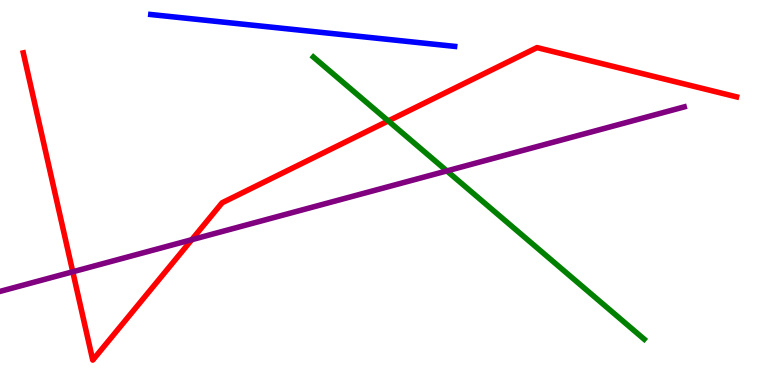[{'lines': ['blue', 'red'], 'intersections': []}, {'lines': ['green', 'red'], 'intersections': [{'x': 5.01, 'y': 6.86}]}, {'lines': ['purple', 'red'], 'intersections': [{'x': 0.939, 'y': 2.94}, {'x': 2.47, 'y': 3.77}]}, {'lines': ['blue', 'green'], 'intersections': []}, {'lines': ['blue', 'purple'], 'intersections': []}, {'lines': ['green', 'purple'], 'intersections': [{'x': 5.77, 'y': 5.56}]}]